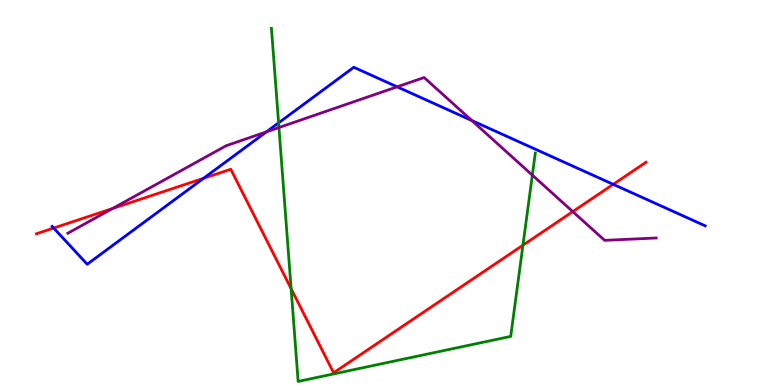[{'lines': ['blue', 'red'], 'intersections': [{'x': 0.693, 'y': 4.08}, {'x': 2.63, 'y': 5.37}, {'x': 7.91, 'y': 5.21}]}, {'lines': ['green', 'red'], 'intersections': [{'x': 3.76, 'y': 2.5}, {'x': 6.75, 'y': 3.63}]}, {'lines': ['purple', 'red'], 'intersections': [{'x': 1.45, 'y': 4.59}, {'x': 7.39, 'y': 4.5}]}, {'lines': ['blue', 'green'], 'intersections': [{'x': 3.59, 'y': 6.81}]}, {'lines': ['blue', 'purple'], 'intersections': [{'x': 3.44, 'y': 6.57}, {'x': 5.12, 'y': 7.74}, {'x': 6.09, 'y': 6.87}]}, {'lines': ['green', 'purple'], 'intersections': [{'x': 3.6, 'y': 6.69}, {'x': 6.87, 'y': 5.45}]}]